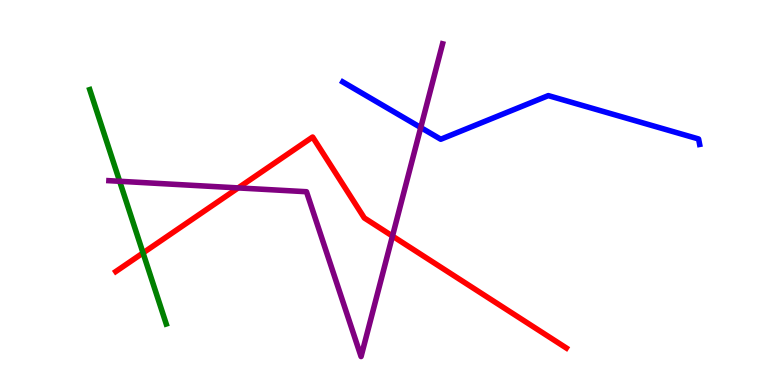[{'lines': ['blue', 'red'], 'intersections': []}, {'lines': ['green', 'red'], 'intersections': [{'x': 1.85, 'y': 3.43}]}, {'lines': ['purple', 'red'], 'intersections': [{'x': 3.07, 'y': 5.12}, {'x': 5.06, 'y': 3.87}]}, {'lines': ['blue', 'green'], 'intersections': []}, {'lines': ['blue', 'purple'], 'intersections': [{'x': 5.43, 'y': 6.69}]}, {'lines': ['green', 'purple'], 'intersections': [{'x': 1.54, 'y': 5.29}]}]